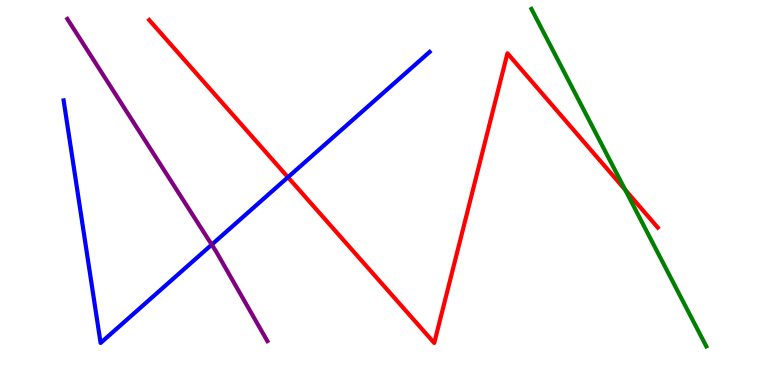[{'lines': ['blue', 'red'], 'intersections': [{'x': 3.72, 'y': 5.4}]}, {'lines': ['green', 'red'], 'intersections': [{'x': 8.07, 'y': 5.07}]}, {'lines': ['purple', 'red'], 'intersections': []}, {'lines': ['blue', 'green'], 'intersections': []}, {'lines': ['blue', 'purple'], 'intersections': [{'x': 2.73, 'y': 3.65}]}, {'lines': ['green', 'purple'], 'intersections': []}]